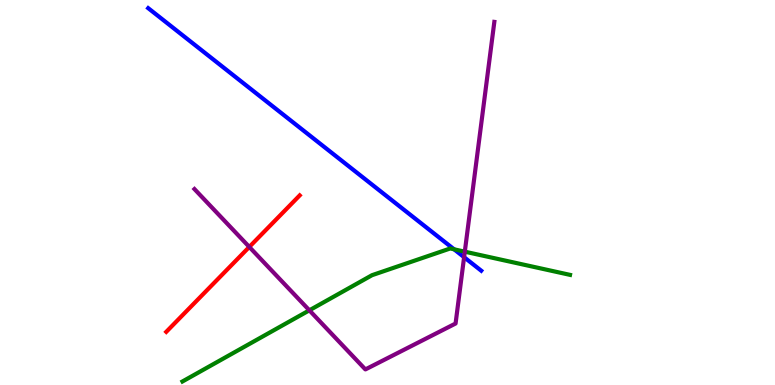[{'lines': ['blue', 'red'], 'intersections': []}, {'lines': ['green', 'red'], 'intersections': []}, {'lines': ['purple', 'red'], 'intersections': [{'x': 3.22, 'y': 3.59}]}, {'lines': ['blue', 'green'], 'intersections': [{'x': 5.86, 'y': 3.52}]}, {'lines': ['blue', 'purple'], 'intersections': [{'x': 5.99, 'y': 3.32}]}, {'lines': ['green', 'purple'], 'intersections': [{'x': 3.99, 'y': 1.94}, {'x': 6.0, 'y': 3.46}]}]